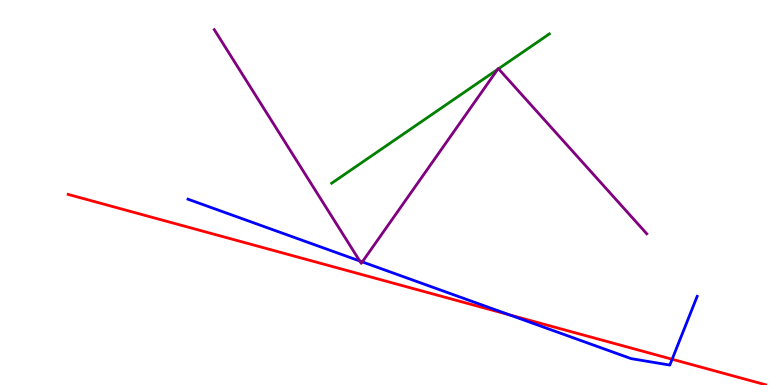[{'lines': ['blue', 'red'], 'intersections': [{'x': 6.57, 'y': 1.82}, {'x': 8.67, 'y': 0.669}]}, {'lines': ['green', 'red'], 'intersections': []}, {'lines': ['purple', 'red'], 'intersections': []}, {'lines': ['blue', 'green'], 'intersections': []}, {'lines': ['blue', 'purple'], 'intersections': [{'x': 4.64, 'y': 3.22}, {'x': 4.67, 'y': 3.2}]}, {'lines': ['green', 'purple'], 'intersections': [{'x': 6.42, 'y': 8.2}, {'x': 6.43, 'y': 8.21}]}]